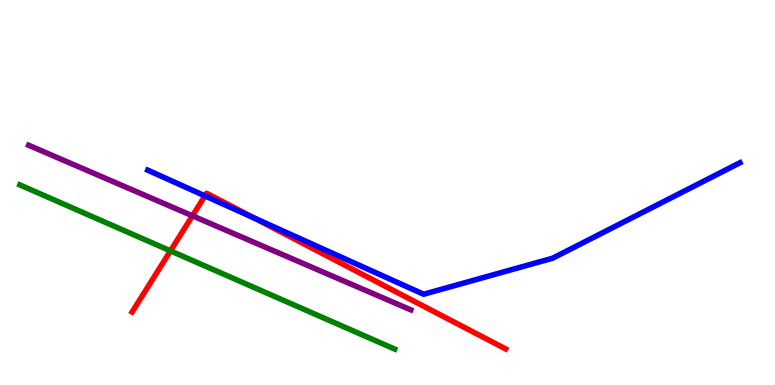[{'lines': ['blue', 'red'], 'intersections': [{'x': 2.64, 'y': 4.91}, {'x': 3.28, 'y': 4.34}]}, {'lines': ['green', 'red'], 'intersections': [{'x': 2.2, 'y': 3.48}]}, {'lines': ['purple', 'red'], 'intersections': [{'x': 2.48, 'y': 4.39}]}, {'lines': ['blue', 'green'], 'intersections': []}, {'lines': ['blue', 'purple'], 'intersections': []}, {'lines': ['green', 'purple'], 'intersections': []}]